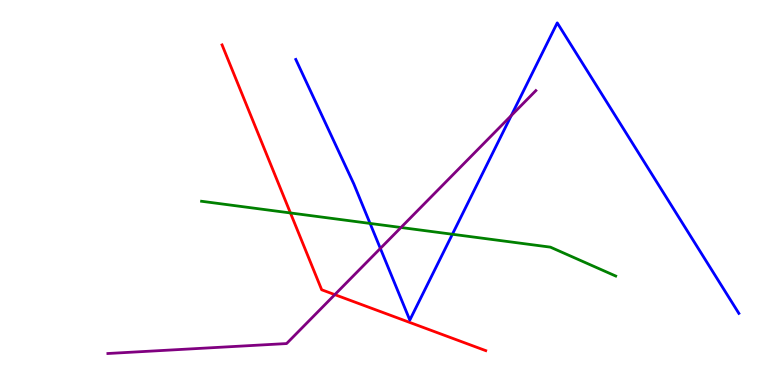[{'lines': ['blue', 'red'], 'intersections': []}, {'lines': ['green', 'red'], 'intersections': [{'x': 3.75, 'y': 4.47}]}, {'lines': ['purple', 'red'], 'intersections': [{'x': 4.32, 'y': 2.35}]}, {'lines': ['blue', 'green'], 'intersections': [{'x': 4.78, 'y': 4.2}, {'x': 5.84, 'y': 3.92}]}, {'lines': ['blue', 'purple'], 'intersections': [{'x': 4.91, 'y': 3.55}, {'x': 6.6, 'y': 7.0}]}, {'lines': ['green', 'purple'], 'intersections': [{'x': 5.17, 'y': 4.09}]}]